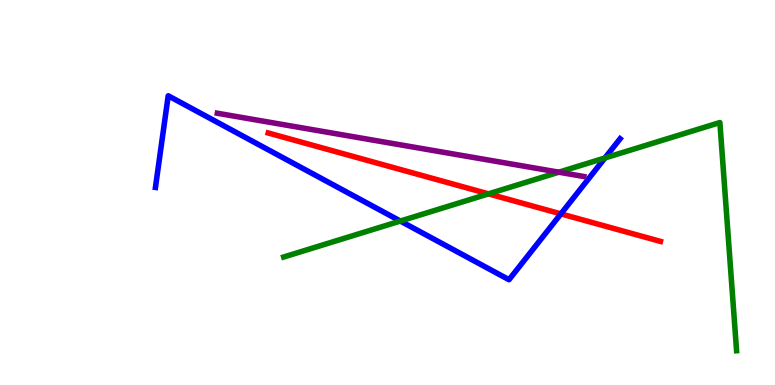[{'lines': ['blue', 'red'], 'intersections': [{'x': 7.24, 'y': 4.44}]}, {'lines': ['green', 'red'], 'intersections': [{'x': 6.3, 'y': 4.96}]}, {'lines': ['purple', 'red'], 'intersections': []}, {'lines': ['blue', 'green'], 'intersections': [{'x': 5.17, 'y': 4.26}, {'x': 7.81, 'y': 5.9}]}, {'lines': ['blue', 'purple'], 'intersections': []}, {'lines': ['green', 'purple'], 'intersections': [{'x': 7.21, 'y': 5.53}]}]